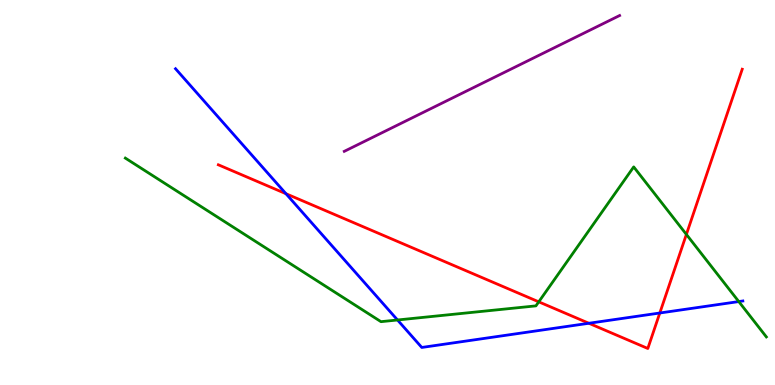[{'lines': ['blue', 'red'], 'intersections': [{'x': 3.69, 'y': 4.97}, {'x': 7.6, 'y': 1.6}, {'x': 8.51, 'y': 1.87}]}, {'lines': ['green', 'red'], 'intersections': [{'x': 6.95, 'y': 2.16}, {'x': 8.86, 'y': 3.91}]}, {'lines': ['purple', 'red'], 'intersections': []}, {'lines': ['blue', 'green'], 'intersections': [{'x': 5.13, 'y': 1.69}, {'x': 9.53, 'y': 2.17}]}, {'lines': ['blue', 'purple'], 'intersections': []}, {'lines': ['green', 'purple'], 'intersections': []}]